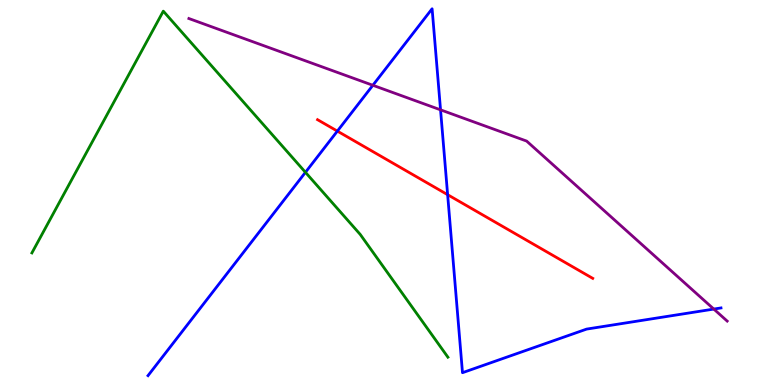[{'lines': ['blue', 'red'], 'intersections': [{'x': 4.35, 'y': 6.59}, {'x': 5.78, 'y': 4.94}]}, {'lines': ['green', 'red'], 'intersections': []}, {'lines': ['purple', 'red'], 'intersections': []}, {'lines': ['blue', 'green'], 'intersections': [{'x': 3.94, 'y': 5.52}]}, {'lines': ['blue', 'purple'], 'intersections': [{'x': 4.81, 'y': 7.79}, {'x': 5.68, 'y': 7.15}, {'x': 9.21, 'y': 1.97}]}, {'lines': ['green', 'purple'], 'intersections': []}]